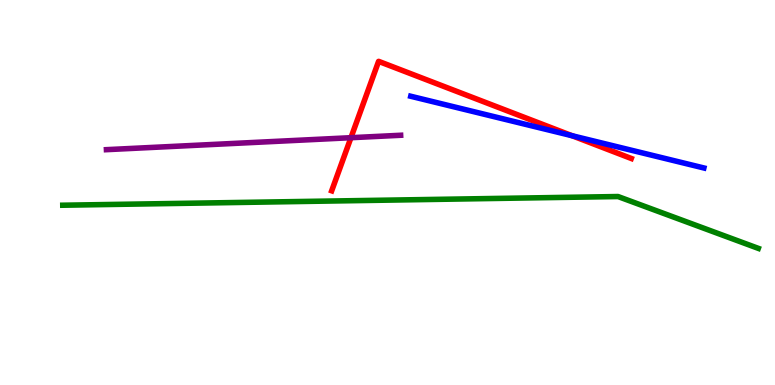[{'lines': ['blue', 'red'], 'intersections': [{'x': 7.38, 'y': 6.47}]}, {'lines': ['green', 'red'], 'intersections': []}, {'lines': ['purple', 'red'], 'intersections': [{'x': 4.53, 'y': 6.42}]}, {'lines': ['blue', 'green'], 'intersections': []}, {'lines': ['blue', 'purple'], 'intersections': []}, {'lines': ['green', 'purple'], 'intersections': []}]